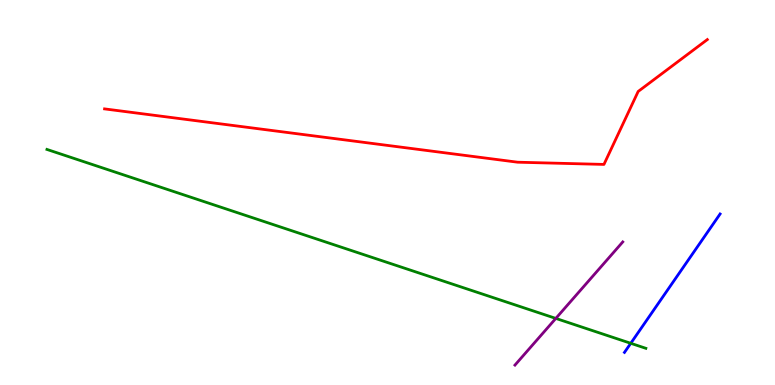[{'lines': ['blue', 'red'], 'intersections': []}, {'lines': ['green', 'red'], 'intersections': []}, {'lines': ['purple', 'red'], 'intersections': []}, {'lines': ['blue', 'green'], 'intersections': [{'x': 8.14, 'y': 1.08}]}, {'lines': ['blue', 'purple'], 'intersections': []}, {'lines': ['green', 'purple'], 'intersections': [{'x': 7.17, 'y': 1.73}]}]